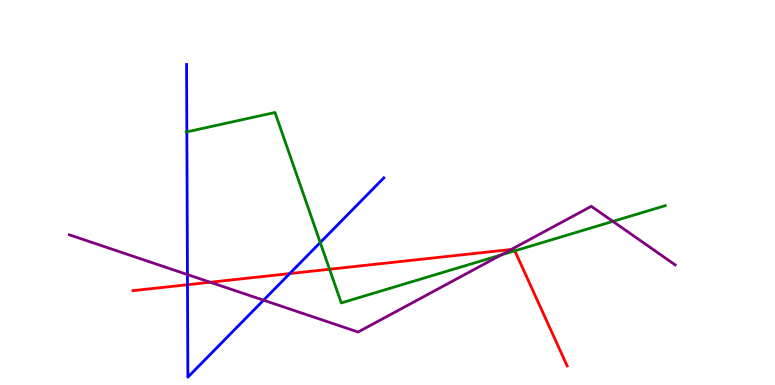[{'lines': ['blue', 'red'], 'intersections': [{'x': 2.42, 'y': 2.6}, {'x': 3.74, 'y': 2.89}]}, {'lines': ['green', 'red'], 'intersections': [{'x': 4.25, 'y': 3.01}, {'x': 6.64, 'y': 3.49}]}, {'lines': ['purple', 'red'], 'intersections': [{'x': 2.71, 'y': 2.67}, {'x': 6.6, 'y': 3.52}]}, {'lines': ['blue', 'green'], 'intersections': [{'x': 2.41, 'y': 6.57}, {'x': 4.13, 'y': 3.7}]}, {'lines': ['blue', 'purple'], 'intersections': [{'x': 2.42, 'y': 2.87}, {'x': 3.4, 'y': 2.2}]}, {'lines': ['green', 'purple'], 'intersections': [{'x': 6.47, 'y': 3.38}, {'x': 7.91, 'y': 4.25}]}]